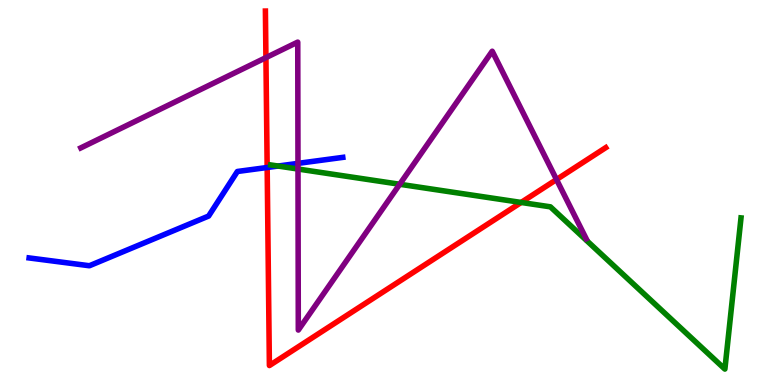[{'lines': ['blue', 'red'], 'intersections': [{'x': 3.45, 'y': 5.65}]}, {'lines': ['green', 'red'], 'intersections': [{'x': 6.72, 'y': 4.74}]}, {'lines': ['purple', 'red'], 'intersections': [{'x': 3.43, 'y': 8.5}, {'x': 7.18, 'y': 5.34}]}, {'lines': ['blue', 'green'], 'intersections': [{'x': 3.59, 'y': 5.69}]}, {'lines': ['blue', 'purple'], 'intersections': [{'x': 3.84, 'y': 5.76}]}, {'lines': ['green', 'purple'], 'intersections': [{'x': 3.85, 'y': 5.61}, {'x': 5.16, 'y': 5.21}]}]